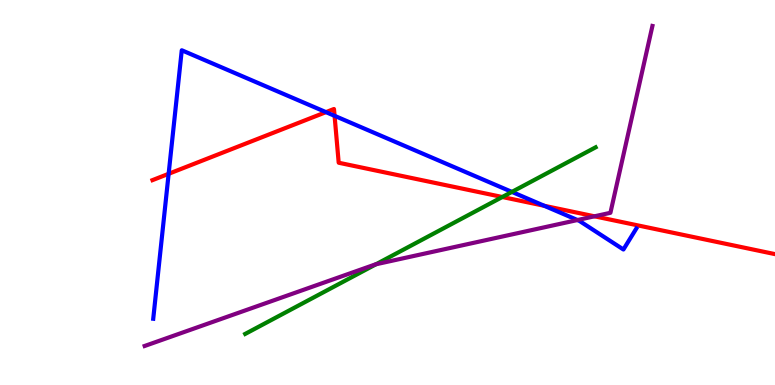[{'lines': ['blue', 'red'], 'intersections': [{'x': 2.18, 'y': 5.49}, {'x': 4.21, 'y': 7.09}, {'x': 4.32, 'y': 6.99}, {'x': 7.02, 'y': 4.65}]}, {'lines': ['green', 'red'], 'intersections': [{'x': 6.48, 'y': 4.88}]}, {'lines': ['purple', 'red'], 'intersections': [{'x': 7.67, 'y': 4.38}]}, {'lines': ['blue', 'green'], 'intersections': [{'x': 6.61, 'y': 5.02}]}, {'lines': ['blue', 'purple'], 'intersections': [{'x': 7.45, 'y': 4.28}]}, {'lines': ['green', 'purple'], 'intersections': [{'x': 4.85, 'y': 3.14}]}]